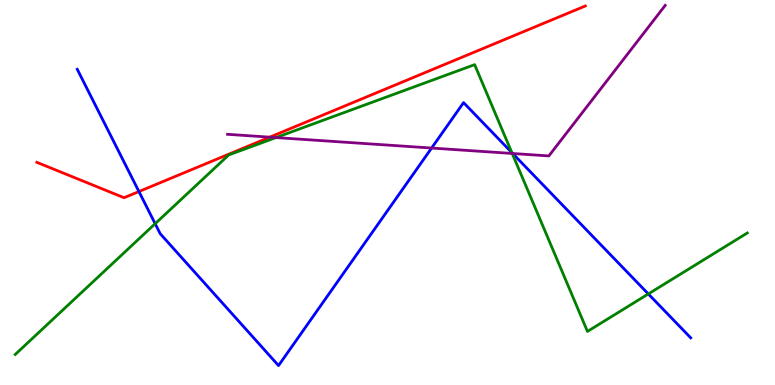[{'lines': ['blue', 'red'], 'intersections': [{'x': 1.79, 'y': 5.02}]}, {'lines': ['green', 'red'], 'intersections': []}, {'lines': ['purple', 'red'], 'intersections': [{'x': 3.48, 'y': 6.44}]}, {'lines': ['blue', 'green'], 'intersections': [{'x': 2.0, 'y': 4.19}, {'x': 6.6, 'y': 6.04}, {'x': 8.37, 'y': 2.37}]}, {'lines': ['blue', 'purple'], 'intersections': [{'x': 5.57, 'y': 6.15}, {'x': 6.62, 'y': 6.01}]}, {'lines': ['green', 'purple'], 'intersections': [{'x': 3.56, 'y': 6.43}, {'x': 6.61, 'y': 6.01}]}]